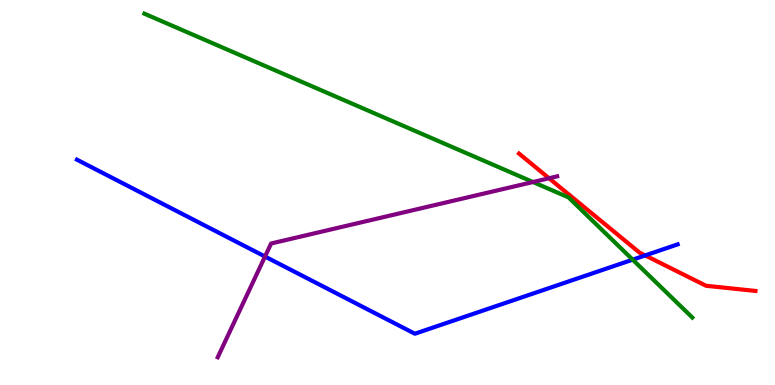[{'lines': ['blue', 'red'], 'intersections': [{'x': 8.33, 'y': 3.37}]}, {'lines': ['green', 'red'], 'intersections': []}, {'lines': ['purple', 'red'], 'intersections': [{'x': 7.08, 'y': 5.37}]}, {'lines': ['blue', 'green'], 'intersections': [{'x': 8.16, 'y': 3.26}]}, {'lines': ['blue', 'purple'], 'intersections': [{'x': 3.42, 'y': 3.34}]}, {'lines': ['green', 'purple'], 'intersections': [{'x': 6.88, 'y': 5.27}]}]